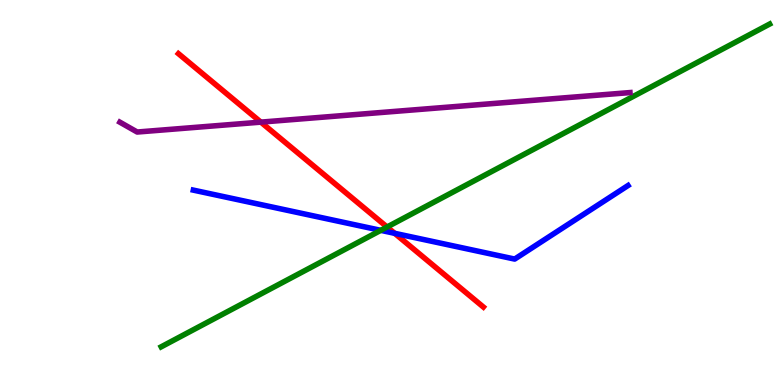[{'lines': ['blue', 'red'], 'intersections': [{'x': 5.09, 'y': 3.94}]}, {'lines': ['green', 'red'], 'intersections': [{'x': 4.99, 'y': 4.1}]}, {'lines': ['purple', 'red'], 'intersections': [{'x': 3.37, 'y': 6.83}]}, {'lines': ['blue', 'green'], 'intersections': [{'x': 4.91, 'y': 4.02}]}, {'lines': ['blue', 'purple'], 'intersections': []}, {'lines': ['green', 'purple'], 'intersections': []}]